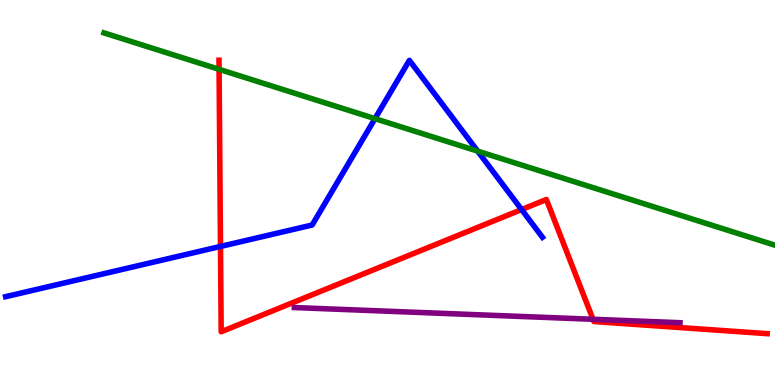[{'lines': ['blue', 'red'], 'intersections': [{'x': 2.85, 'y': 3.6}, {'x': 6.73, 'y': 4.56}]}, {'lines': ['green', 'red'], 'intersections': [{'x': 2.83, 'y': 8.2}]}, {'lines': ['purple', 'red'], 'intersections': [{'x': 7.65, 'y': 1.71}]}, {'lines': ['blue', 'green'], 'intersections': [{'x': 4.84, 'y': 6.92}, {'x': 6.16, 'y': 6.07}]}, {'lines': ['blue', 'purple'], 'intersections': []}, {'lines': ['green', 'purple'], 'intersections': []}]